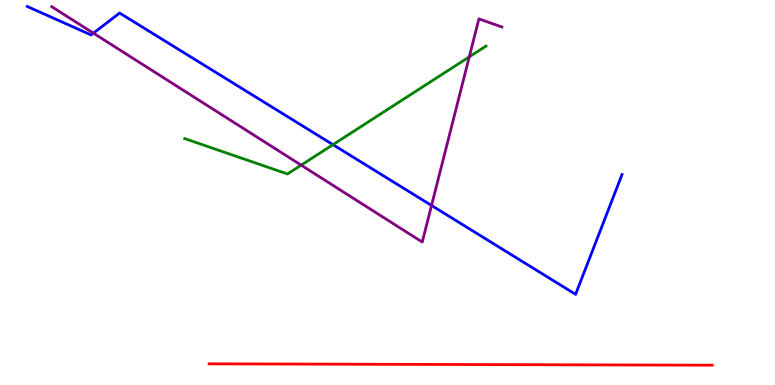[{'lines': ['blue', 'red'], 'intersections': []}, {'lines': ['green', 'red'], 'intersections': []}, {'lines': ['purple', 'red'], 'intersections': []}, {'lines': ['blue', 'green'], 'intersections': [{'x': 4.3, 'y': 6.24}]}, {'lines': ['blue', 'purple'], 'intersections': [{'x': 1.21, 'y': 9.14}, {'x': 5.57, 'y': 4.66}]}, {'lines': ['green', 'purple'], 'intersections': [{'x': 3.89, 'y': 5.71}, {'x': 6.06, 'y': 8.52}]}]